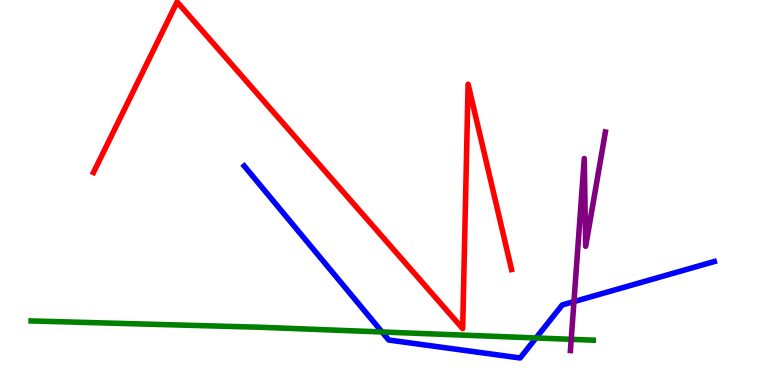[{'lines': ['blue', 'red'], 'intersections': []}, {'lines': ['green', 'red'], 'intersections': []}, {'lines': ['purple', 'red'], 'intersections': []}, {'lines': ['blue', 'green'], 'intersections': [{'x': 4.93, 'y': 1.38}, {'x': 6.92, 'y': 1.22}]}, {'lines': ['blue', 'purple'], 'intersections': [{'x': 7.41, 'y': 2.17}]}, {'lines': ['green', 'purple'], 'intersections': [{'x': 7.37, 'y': 1.19}]}]